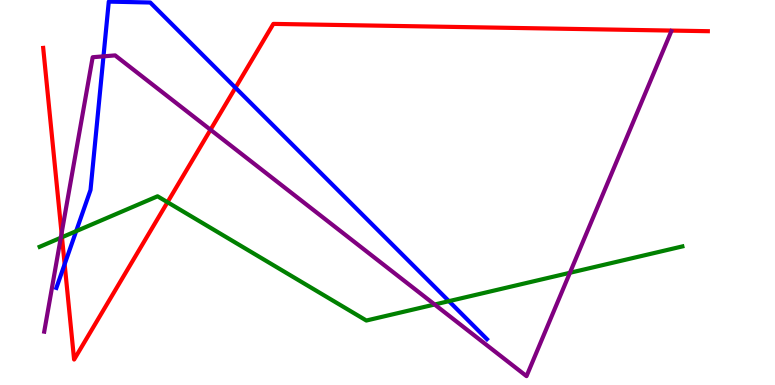[{'lines': ['blue', 'red'], 'intersections': [{'x': 0.834, 'y': 3.14}, {'x': 3.04, 'y': 7.72}]}, {'lines': ['green', 'red'], 'intersections': [{'x': 0.8, 'y': 3.84}, {'x': 2.16, 'y': 4.75}]}, {'lines': ['purple', 'red'], 'intersections': [{'x': 0.795, 'y': 3.94}, {'x': 2.72, 'y': 6.63}]}, {'lines': ['blue', 'green'], 'intersections': [{'x': 0.983, 'y': 4.0}, {'x': 5.79, 'y': 2.18}]}, {'lines': ['blue', 'purple'], 'intersections': [{'x': 1.34, 'y': 8.54}]}, {'lines': ['green', 'purple'], 'intersections': [{'x': 0.785, 'y': 3.82}, {'x': 5.61, 'y': 2.09}, {'x': 7.35, 'y': 2.91}]}]